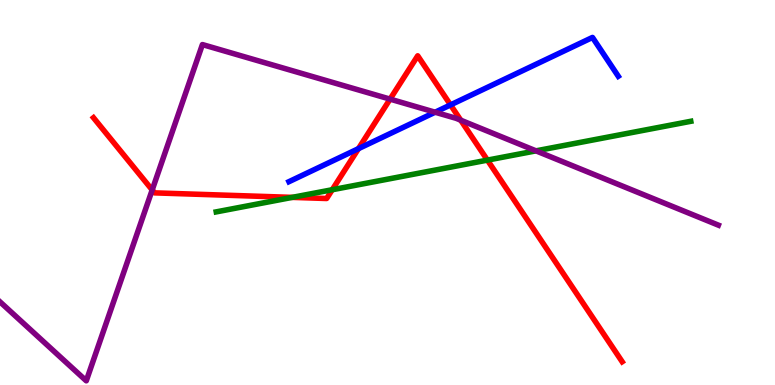[{'lines': ['blue', 'red'], 'intersections': [{'x': 4.63, 'y': 6.14}, {'x': 5.81, 'y': 7.28}]}, {'lines': ['green', 'red'], 'intersections': [{'x': 3.77, 'y': 4.87}, {'x': 4.29, 'y': 5.07}, {'x': 6.29, 'y': 5.84}]}, {'lines': ['purple', 'red'], 'intersections': [{'x': 1.96, 'y': 5.07}, {'x': 5.03, 'y': 7.43}, {'x': 5.95, 'y': 6.88}]}, {'lines': ['blue', 'green'], 'intersections': []}, {'lines': ['blue', 'purple'], 'intersections': [{'x': 5.61, 'y': 7.09}]}, {'lines': ['green', 'purple'], 'intersections': [{'x': 6.92, 'y': 6.08}]}]